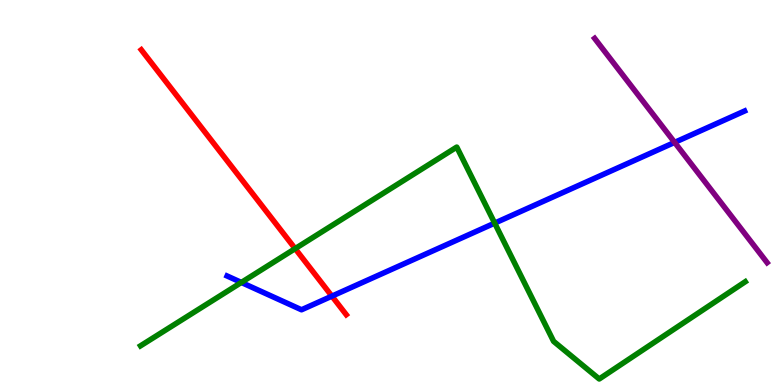[{'lines': ['blue', 'red'], 'intersections': [{'x': 4.28, 'y': 2.31}]}, {'lines': ['green', 'red'], 'intersections': [{'x': 3.81, 'y': 3.54}]}, {'lines': ['purple', 'red'], 'intersections': []}, {'lines': ['blue', 'green'], 'intersections': [{'x': 3.11, 'y': 2.66}, {'x': 6.38, 'y': 4.2}]}, {'lines': ['blue', 'purple'], 'intersections': [{'x': 8.7, 'y': 6.3}]}, {'lines': ['green', 'purple'], 'intersections': []}]